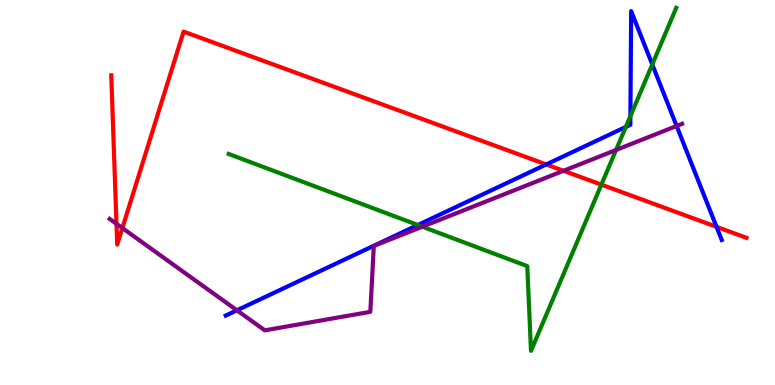[{'lines': ['blue', 'red'], 'intersections': [{'x': 7.05, 'y': 5.73}, {'x': 9.25, 'y': 4.11}]}, {'lines': ['green', 'red'], 'intersections': [{'x': 7.76, 'y': 5.2}]}, {'lines': ['purple', 'red'], 'intersections': [{'x': 1.5, 'y': 4.19}, {'x': 1.58, 'y': 4.08}, {'x': 7.27, 'y': 5.56}]}, {'lines': ['blue', 'green'], 'intersections': [{'x': 5.39, 'y': 4.16}, {'x': 8.08, 'y': 6.7}, {'x': 8.13, 'y': 6.98}, {'x': 8.42, 'y': 8.33}]}, {'lines': ['blue', 'purple'], 'intersections': [{'x': 3.06, 'y': 1.94}, {'x': 8.73, 'y': 6.73}]}, {'lines': ['green', 'purple'], 'intersections': [{'x': 5.45, 'y': 4.11}, {'x': 7.95, 'y': 6.1}]}]